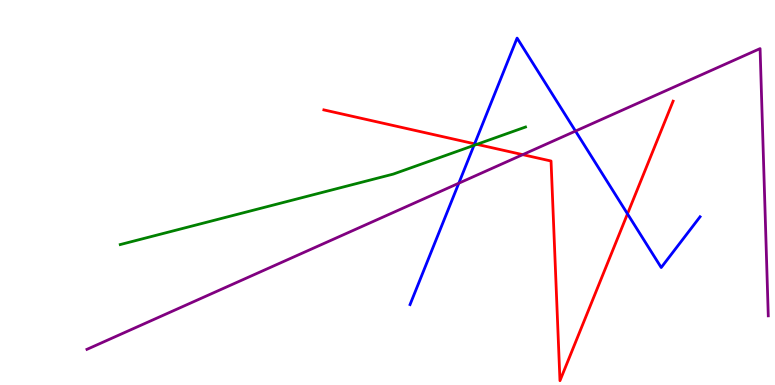[{'lines': ['blue', 'red'], 'intersections': [{'x': 6.12, 'y': 6.26}, {'x': 8.1, 'y': 4.45}]}, {'lines': ['green', 'red'], 'intersections': [{'x': 6.15, 'y': 6.25}]}, {'lines': ['purple', 'red'], 'intersections': [{'x': 6.74, 'y': 5.98}]}, {'lines': ['blue', 'green'], 'intersections': [{'x': 6.12, 'y': 6.22}]}, {'lines': ['blue', 'purple'], 'intersections': [{'x': 5.92, 'y': 5.24}, {'x': 7.43, 'y': 6.6}]}, {'lines': ['green', 'purple'], 'intersections': []}]